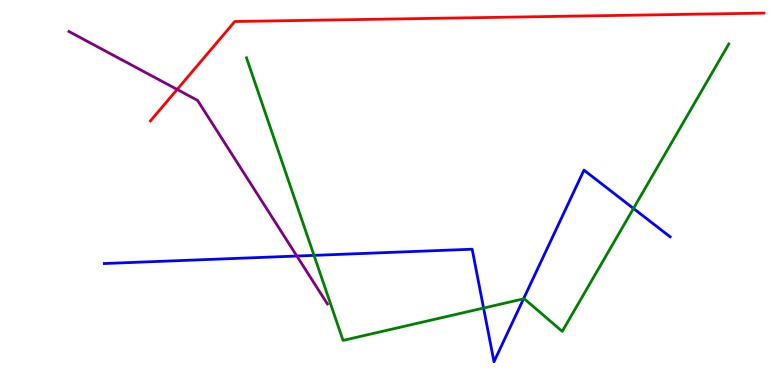[{'lines': ['blue', 'red'], 'intersections': []}, {'lines': ['green', 'red'], 'intersections': []}, {'lines': ['purple', 'red'], 'intersections': [{'x': 2.29, 'y': 7.68}]}, {'lines': ['blue', 'green'], 'intersections': [{'x': 4.05, 'y': 3.37}, {'x': 6.24, 'y': 2.0}, {'x': 6.76, 'y': 2.24}, {'x': 8.17, 'y': 4.59}]}, {'lines': ['blue', 'purple'], 'intersections': [{'x': 3.83, 'y': 3.35}]}, {'lines': ['green', 'purple'], 'intersections': []}]